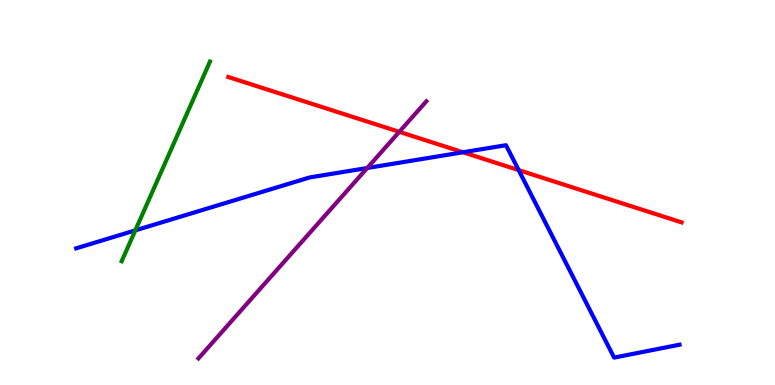[{'lines': ['blue', 'red'], 'intersections': [{'x': 5.97, 'y': 6.04}, {'x': 6.69, 'y': 5.58}]}, {'lines': ['green', 'red'], 'intersections': []}, {'lines': ['purple', 'red'], 'intersections': [{'x': 5.15, 'y': 6.58}]}, {'lines': ['blue', 'green'], 'intersections': [{'x': 1.75, 'y': 4.02}]}, {'lines': ['blue', 'purple'], 'intersections': [{'x': 4.74, 'y': 5.64}]}, {'lines': ['green', 'purple'], 'intersections': []}]